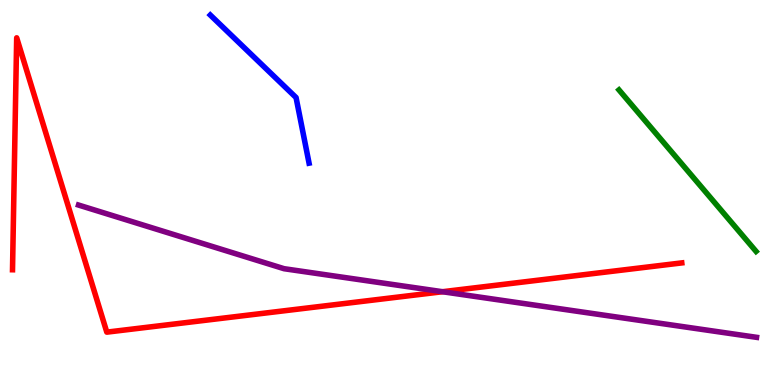[{'lines': ['blue', 'red'], 'intersections': []}, {'lines': ['green', 'red'], 'intersections': []}, {'lines': ['purple', 'red'], 'intersections': [{'x': 5.71, 'y': 2.42}]}, {'lines': ['blue', 'green'], 'intersections': []}, {'lines': ['blue', 'purple'], 'intersections': []}, {'lines': ['green', 'purple'], 'intersections': []}]